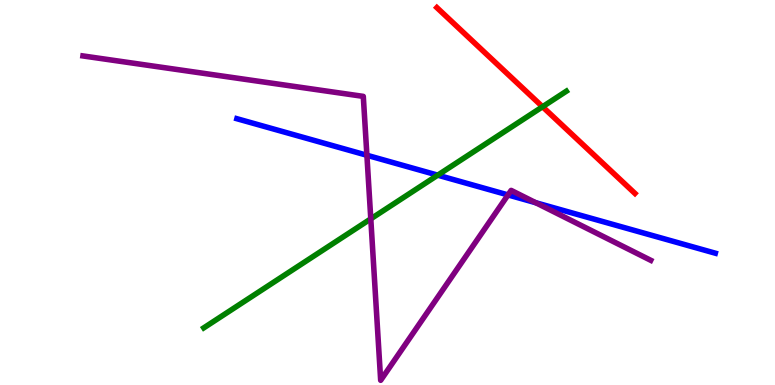[{'lines': ['blue', 'red'], 'intersections': []}, {'lines': ['green', 'red'], 'intersections': [{'x': 7.0, 'y': 7.23}]}, {'lines': ['purple', 'red'], 'intersections': []}, {'lines': ['blue', 'green'], 'intersections': [{'x': 5.65, 'y': 5.45}]}, {'lines': ['blue', 'purple'], 'intersections': [{'x': 4.73, 'y': 5.97}, {'x': 6.56, 'y': 4.94}, {'x': 6.91, 'y': 4.73}]}, {'lines': ['green', 'purple'], 'intersections': [{'x': 4.78, 'y': 4.32}]}]